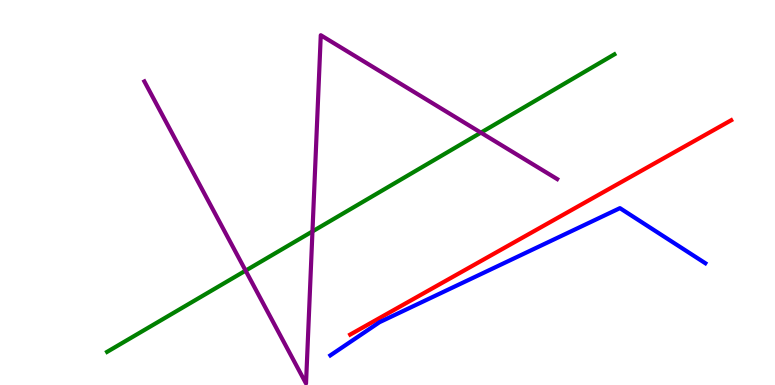[{'lines': ['blue', 'red'], 'intersections': []}, {'lines': ['green', 'red'], 'intersections': []}, {'lines': ['purple', 'red'], 'intersections': []}, {'lines': ['blue', 'green'], 'intersections': []}, {'lines': ['blue', 'purple'], 'intersections': []}, {'lines': ['green', 'purple'], 'intersections': [{'x': 3.17, 'y': 2.97}, {'x': 4.03, 'y': 3.99}, {'x': 6.2, 'y': 6.55}]}]